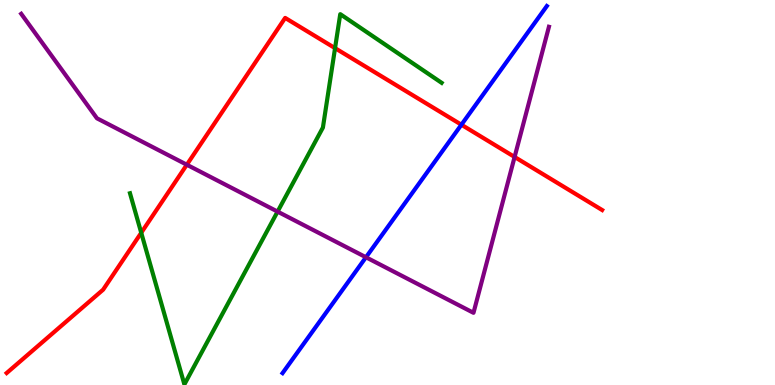[{'lines': ['blue', 'red'], 'intersections': [{'x': 5.95, 'y': 6.76}]}, {'lines': ['green', 'red'], 'intersections': [{'x': 1.82, 'y': 3.95}, {'x': 4.32, 'y': 8.75}]}, {'lines': ['purple', 'red'], 'intersections': [{'x': 2.41, 'y': 5.72}, {'x': 6.64, 'y': 5.92}]}, {'lines': ['blue', 'green'], 'intersections': []}, {'lines': ['blue', 'purple'], 'intersections': [{'x': 4.72, 'y': 3.32}]}, {'lines': ['green', 'purple'], 'intersections': [{'x': 3.58, 'y': 4.5}]}]